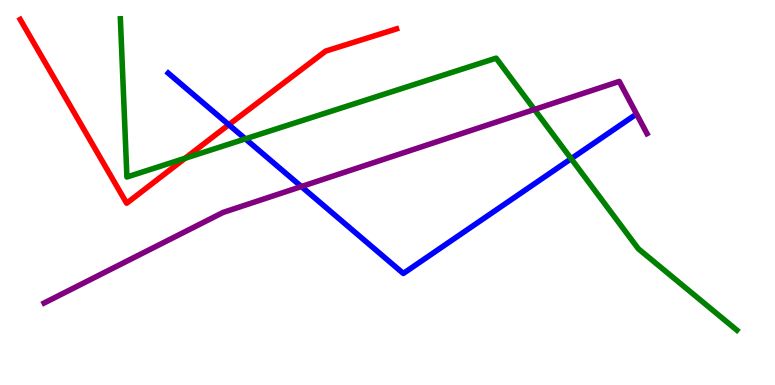[{'lines': ['blue', 'red'], 'intersections': [{'x': 2.95, 'y': 6.76}]}, {'lines': ['green', 'red'], 'intersections': [{'x': 2.39, 'y': 5.89}]}, {'lines': ['purple', 'red'], 'intersections': []}, {'lines': ['blue', 'green'], 'intersections': [{'x': 3.17, 'y': 6.39}, {'x': 7.37, 'y': 5.88}]}, {'lines': ['blue', 'purple'], 'intersections': [{'x': 3.89, 'y': 5.15}]}, {'lines': ['green', 'purple'], 'intersections': [{'x': 6.9, 'y': 7.16}]}]